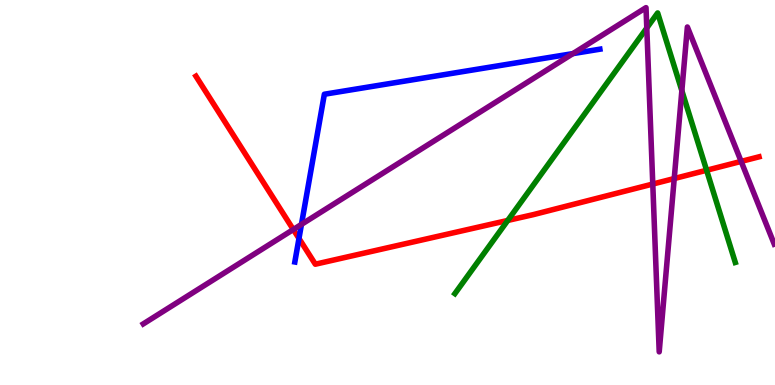[{'lines': ['blue', 'red'], 'intersections': [{'x': 3.86, 'y': 3.81}]}, {'lines': ['green', 'red'], 'intersections': [{'x': 6.55, 'y': 4.27}, {'x': 9.12, 'y': 5.58}]}, {'lines': ['purple', 'red'], 'intersections': [{'x': 3.78, 'y': 4.04}, {'x': 8.42, 'y': 5.22}, {'x': 8.7, 'y': 5.36}, {'x': 9.56, 'y': 5.81}]}, {'lines': ['blue', 'green'], 'intersections': []}, {'lines': ['blue', 'purple'], 'intersections': [{'x': 3.89, 'y': 4.17}, {'x': 7.39, 'y': 8.61}]}, {'lines': ['green', 'purple'], 'intersections': [{'x': 8.35, 'y': 9.27}, {'x': 8.8, 'y': 7.64}]}]